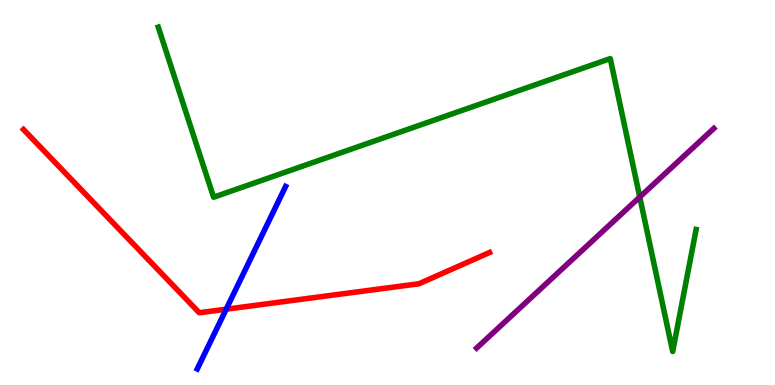[{'lines': ['blue', 'red'], 'intersections': [{'x': 2.92, 'y': 1.97}]}, {'lines': ['green', 'red'], 'intersections': []}, {'lines': ['purple', 'red'], 'intersections': []}, {'lines': ['blue', 'green'], 'intersections': []}, {'lines': ['blue', 'purple'], 'intersections': []}, {'lines': ['green', 'purple'], 'intersections': [{'x': 8.25, 'y': 4.88}]}]